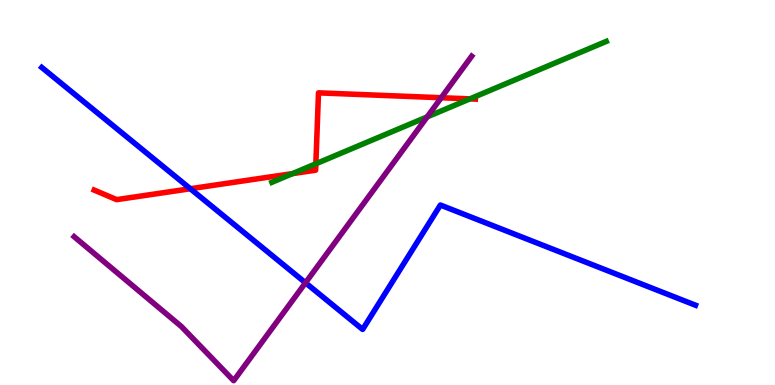[{'lines': ['blue', 'red'], 'intersections': [{'x': 2.46, 'y': 5.1}]}, {'lines': ['green', 'red'], 'intersections': [{'x': 3.77, 'y': 5.49}, {'x': 4.08, 'y': 5.75}, {'x': 6.06, 'y': 7.43}]}, {'lines': ['purple', 'red'], 'intersections': [{'x': 5.69, 'y': 7.46}]}, {'lines': ['blue', 'green'], 'intersections': []}, {'lines': ['blue', 'purple'], 'intersections': [{'x': 3.94, 'y': 2.66}]}, {'lines': ['green', 'purple'], 'intersections': [{'x': 5.51, 'y': 6.96}]}]